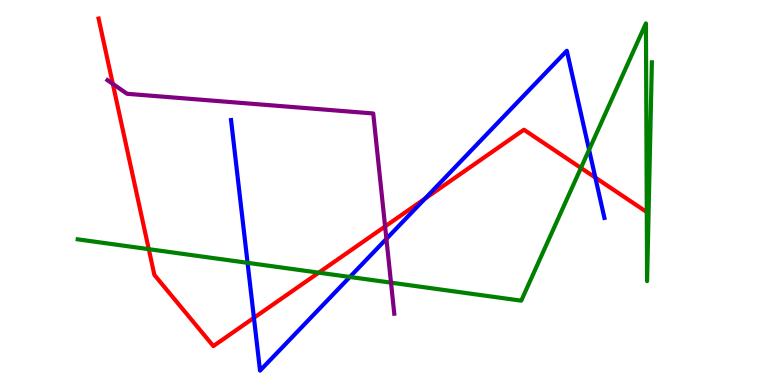[{'lines': ['blue', 'red'], 'intersections': [{'x': 3.28, 'y': 1.75}, {'x': 5.48, 'y': 4.84}, {'x': 7.68, 'y': 5.39}]}, {'lines': ['green', 'red'], 'intersections': [{'x': 1.92, 'y': 3.53}, {'x': 4.11, 'y': 2.92}, {'x': 7.5, 'y': 5.64}]}, {'lines': ['purple', 'red'], 'intersections': [{'x': 1.46, 'y': 7.82}, {'x': 4.97, 'y': 4.12}]}, {'lines': ['blue', 'green'], 'intersections': [{'x': 3.19, 'y': 3.17}, {'x': 4.51, 'y': 2.81}, {'x': 7.6, 'y': 6.11}]}, {'lines': ['blue', 'purple'], 'intersections': [{'x': 4.99, 'y': 3.8}]}, {'lines': ['green', 'purple'], 'intersections': [{'x': 5.05, 'y': 2.66}]}]